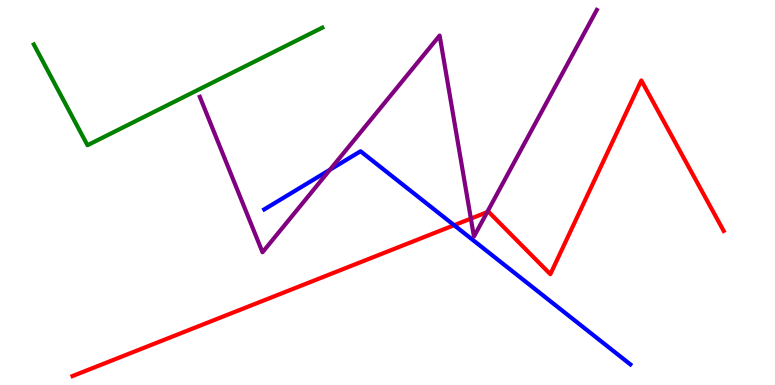[{'lines': ['blue', 'red'], 'intersections': [{'x': 5.86, 'y': 4.15}]}, {'lines': ['green', 'red'], 'intersections': []}, {'lines': ['purple', 'red'], 'intersections': [{'x': 6.08, 'y': 4.32}, {'x': 6.29, 'y': 4.49}]}, {'lines': ['blue', 'green'], 'intersections': []}, {'lines': ['blue', 'purple'], 'intersections': [{'x': 4.26, 'y': 5.59}]}, {'lines': ['green', 'purple'], 'intersections': []}]